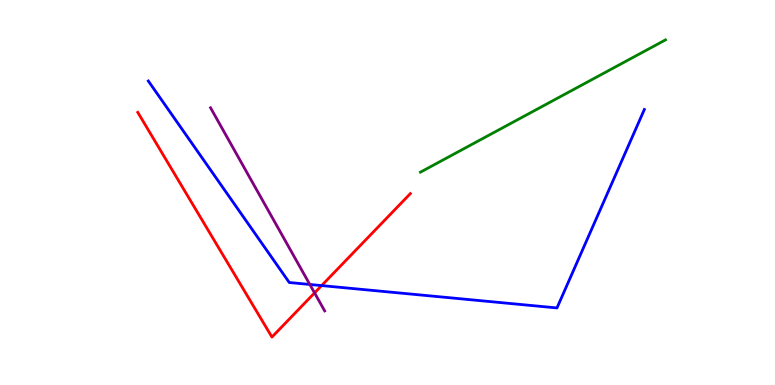[{'lines': ['blue', 'red'], 'intersections': [{'x': 4.15, 'y': 2.58}]}, {'lines': ['green', 'red'], 'intersections': []}, {'lines': ['purple', 'red'], 'intersections': [{'x': 4.06, 'y': 2.39}]}, {'lines': ['blue', 'green'], 'intersections': []}, {'lines': ['blue', 'purple'], 'intersections': [{'x': 4.0, 'y': 2.61}]}, {'lines': ['green', 'purple'], 'intersections': []}]